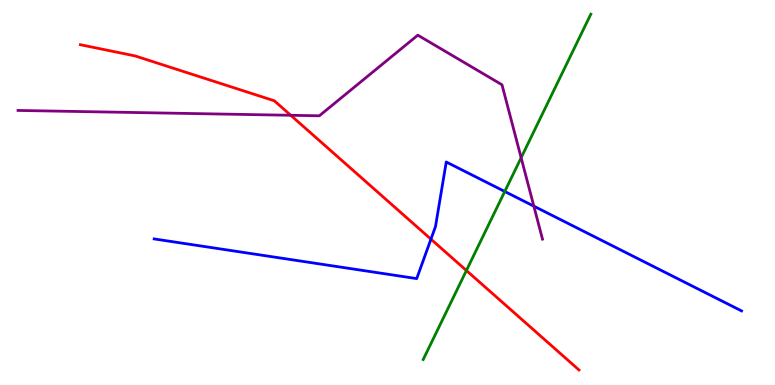[{'lines': ['blue', 'red'], 'intersections': [{'x': 5.56, 'y': 3.79}]}, {'lines': ['green', 'red'], 'intersections': [{'x': 6.02, 'y': 2.97}]}, {'lines': ['purple', 'red'], 'intersections': [{'x': 3.75, 'y': 7.01}]}, {'lines': ['blue', 'green'], 'intersections': [{'x': 6.51, 'y': 5.03}]}, {'lines': ['blue', 'purple'], 'intersections': [{'x': 6.89, 'y': 4.65}]}, {'lines': ['green', 'purple'], 'intersections': [{'x': 6.72, 'y': 5.9}]}]